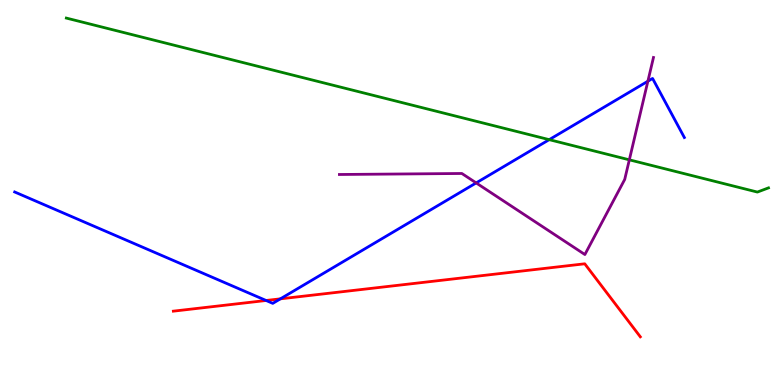[{'lines': ['blue', 'red'], 'intersections': [{'x': 3.43, 'y': 2.2}, {'x': 3.62, 'y': 2.24}]}, {'lines': ['green', 'red'], 'intersections': []}, {'lines': ['purple', 'red'], 'intersections': []}, {'lines': ['blue', 'green'], 'intersections': [{'x': 7.09, 'y': 6.37}]}, {'lines': ['blue', 'purple'], 'intersections': [{'x': 6.14, 'y': 5.25}, {'x': 8.36, 'y': 7.89}]}, {'lines': ['green', 'purple'], 'intersections': [{'x': 8.12, 'y': 5.85}]}]